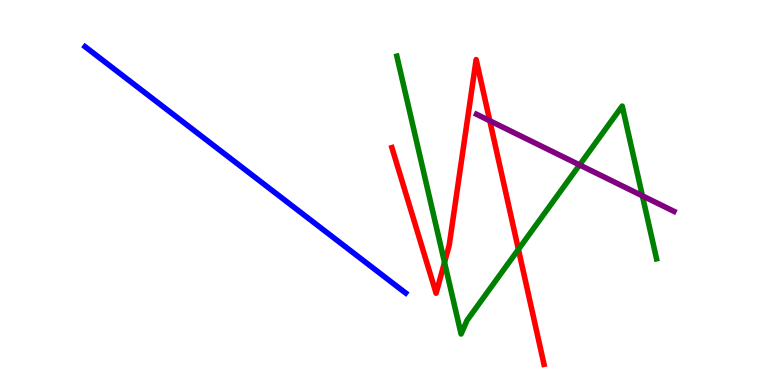[{'lines': ['blue', 'red'], 'intersections': []}, {'lines': ['green', 'red'], 'intersections': [{'x': 5.74, 'y': 3.18}, {'x': 6.69, 'y': 3.52}]}, {'lines': ['purple', 'red'], 'intersections': [{'x': 6.32, 'y': 6.86}]}, {'lines': ['blue', 'green'], 'intersections': []}, {'lines': ['blue', 'purple'], 'intersections': []}, {'lines': ['green', 'purple'], 'intersections': [{'x': 7.48, 'y': 5.72}, {'x': 8.29, 'y': 4.91}]}]